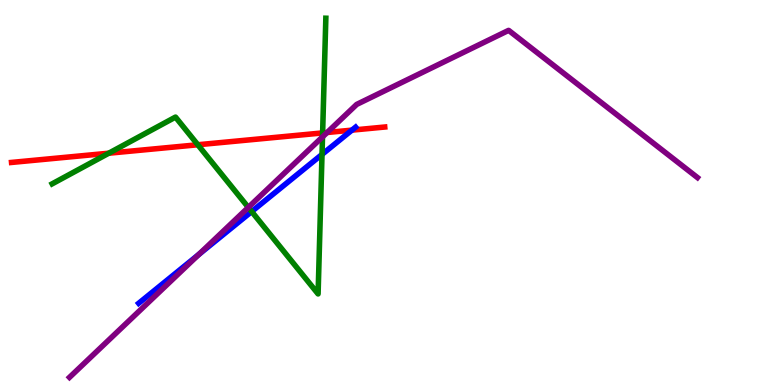[{'lines': ['blue', 'red'], 'intersections': [{'x': 4.54, 'y': 6.62}]}, {'lines': ['green', 'red'], 'intersections': [{'x': 1.4, 'y': 6.02}, {'x': 2.55, 'y': 6.24}, {'x': 4.16, 'y': 6.55}]}, {'lines': ['purple', 'red'], 'intersections': [{'x': 4.22, 'y': 6.56}]}, {'lines': ['blue', 'green'], 'intersections': [{'x': 3.25, 'y': 4.51}, {'x': 4.16, 'y': 5.99}]}, {'lines': ['blue', 'purple'], 'intersections': [{'x': 2.56, 'y': 3.39}]}, {'lines': ['green', 'purple'], 'intersections': [{'x': 3.2, 'y': 4.61}, {'x': 4.16, 'y': 6.44}]}]